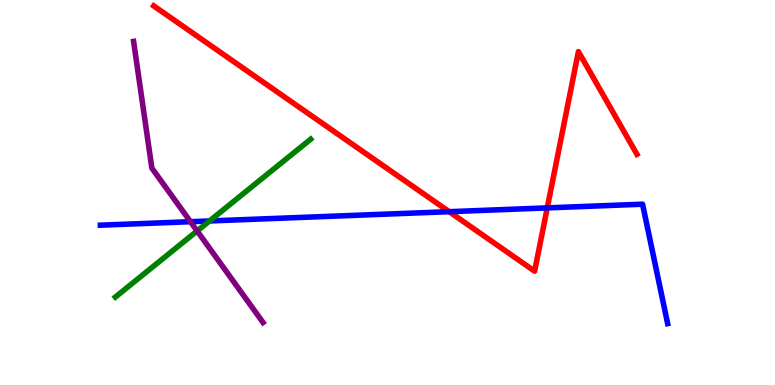[{'lines': ['blue', 'red'], 'intersections': [{'x': 5.8, 'y': 4.5}, {'x': 7.06, 'y': 4.6}]}, {'lines': ['green', 'red'], 'intersections': []}, {'lines': ['purple', 'red'], 'intersections': []}, {'lines': ['blue', 'green'], 'intersections': [{'x': 2.7, 'y': 4.26}]}, {'lines': ['blue', 'purple'], 'intersections': [{'x': 2.46, 'y': 4.24}]}, {'lines': ['green', 'purple'], 'intersections': [{'x': 2.54, 'y': 4.0}]}]